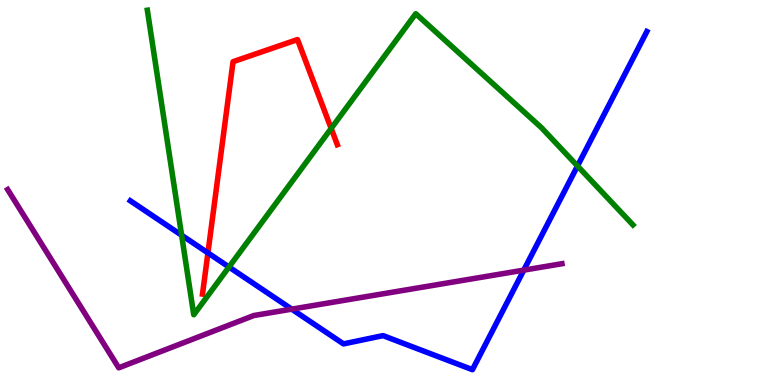[{'lines': ['blue', 'red'], 'intersections': [{'x': 2.68, 'y': 3.43}]}, {'lines': ['green', 'red'], 'intersections': [{'x': 4.27, 'y': 6.66}]}, {'lines': ['purple', 'red'], 'intersections': []}, {'lines': ['blue', 'green'], 'intersections': [{'x': 2.34, 'y': 3.89}, {'x': 2.95, 'y': 3.06}, {'x': 7.45, 'y': 5.69}]}, {'lines': ['blue', 'purple'], 'intersections': [{'x': 3.76, 'y': 1.97}, {'x': 6.76, 'y': 2.98}]}, {'lines': ['green', 'purple'], 'intersections': []}]